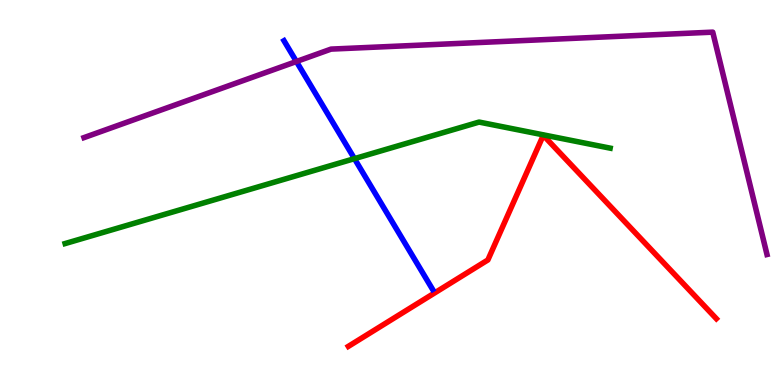[{'lines': ['blue', 'red'], 'intersections': []}, {'lines': ['green', 'red'], 'intersections': []}, {'lines': ['purple', 'red'], 'intersections': []}, {'lines': ['blue', 'green'], 'intersections': [{'x': 4.57, 'y': 5.88}]}, {'lines': ['blue', 'purple'], 'intersections': [{'x': 3.82, 'y': 8.4}]}, {'lines': ['green', 'purple'], 'intersections': []}]